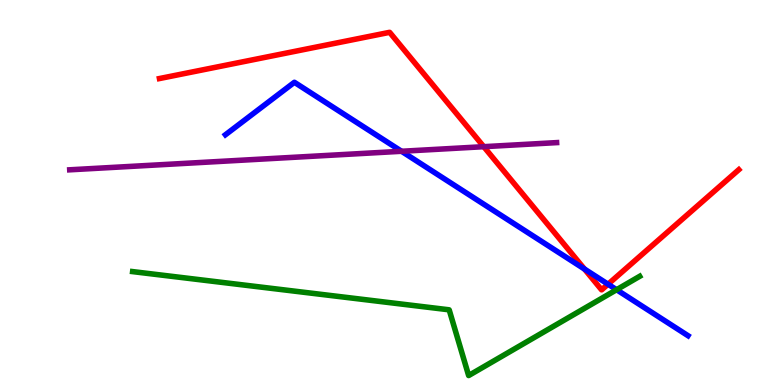[{'lines': ['blue', 'red'], 'intersections': [{'x': 7.54, 'y': 3.01}, {'x': 7.85, 'y': 2.62}]}, {'lines': ['green', 'red'], 'intersections': []}, {'lines': ['purple', 'red'], 'intersections': [{'x': 6.24, 'y': 6.19}]}, {'lines': ['blue', 'green'], 'intersections': [{'x': 7.96, 'y': 2.47}]}, {'lines': ['blue', 'purple'], 'intersections': [{'x': 5.18, 'y': 6.07}]}, {'lines': ['green', 'purple'], 'intersections': []}]